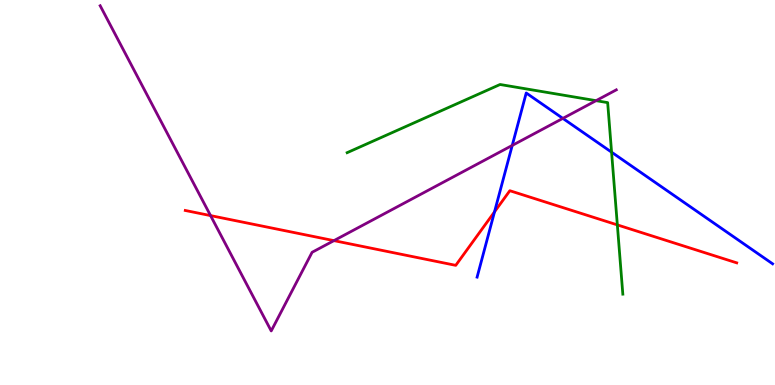[{'lines': ['blue', 'red'], 'intersections': [{'x': 6.38, 'y': 4.5}]}, {'lines': ['green', 'red'], 'intersections': [{'x': 7.97, 'y': 4.16}]}, {'lines': ['purple', 'red'], 'intersections': [{'x': 2.72, 'y': 4.4}, {'x': 4.31, 'y': 3.75}]}, {'lines': ['blue', 'green'], 'intersections': [{'x': 7.89, 'y': 6.05}]}, {'lines': ['blue', 'purple'], 'intersections': [{'x': 6.61, 'y': 6.22}, {'x': 7.26, 'y': 6.92}]}, {'lines': ['green', 'purple'], 'intersections': [{'x': 7.69, 'y': 7.39}]}]